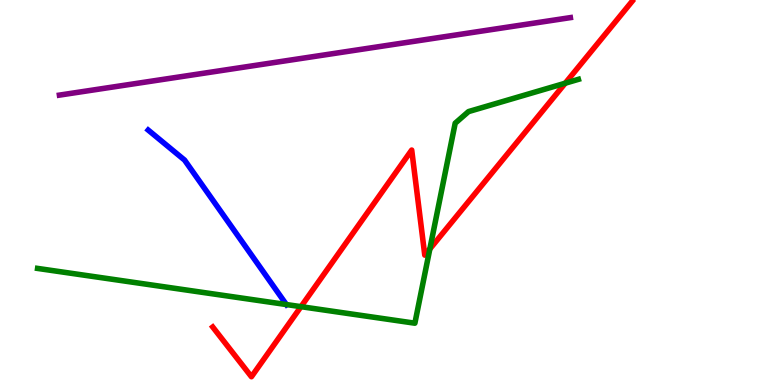[{'lines': ['blue', 'red'], 'intersections': []}, {'lines': ['green', 'red'], 'intersections': [{'x': 3.88, 'y': 2.03}, {'x': 5.55, 'y': 3.53}, {'x': 7.29, 'y': 7.84}]}, {'lines': ['purple', 'red'], 'intersections': []}, {'lines': ['blue', 'green'], 'intersections': [{'x': 3.7, 'y': 2.09}]}, {'lines': ['blue', 'purple'], 'intersections': []}, {'lines': ['green', 'purple'], 'intersections': []}]